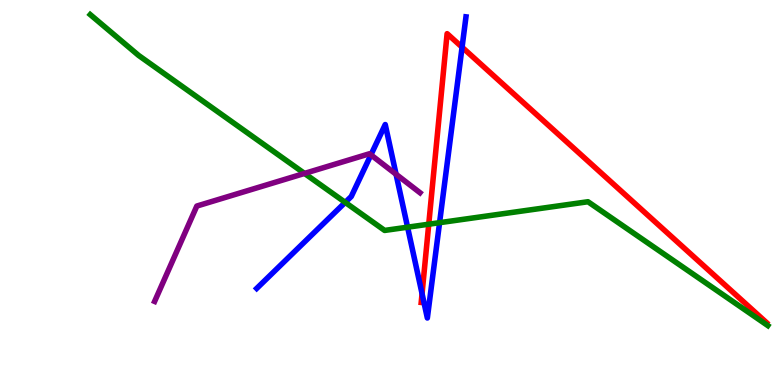[{'lines': ['blue', 'red'], 'intersections': [{'x': 5.45, 'y': 2.37}, {'x': 5.96, 'y': 8.77}]}, {'lines': ['green', 'red'], 'intersections': [{'x': 5.53, 'y': 4.18}]}, {'lines': ['purple', 'red'], 'intersections': []}, {'lines': ['blue', 'green'], 'intersections': [{'x': 4.45, 'y': 4.74}, {'x': 5.26, 'y': 4.1}, {'x': 5.67, 'y': 4.22}]}, {'lines': ['blue', 'purple'], 'intersections': [{'x': 4.79, 'y': 5.98}, {'x': 5.11, 'y': 5.47}]}, {'lines': ['green', 'purple'], 'intersections': [{'x': 3.93, 'y': 5.5}]}]